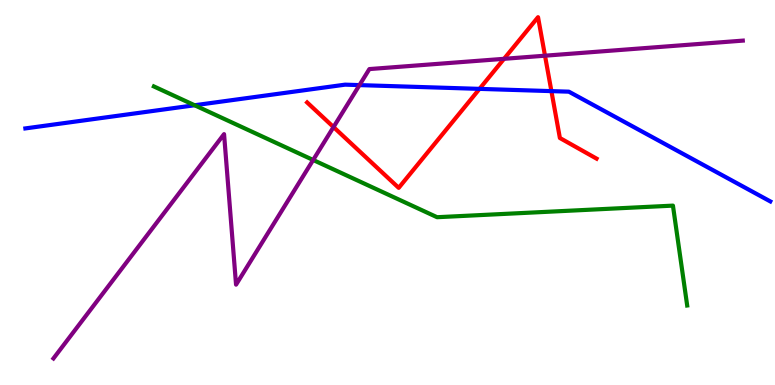[{'lines': ['blue', 'red'], 'intersections': [{'x': 6.19, 'y': 7.69}, {'x': 7.11, 'y': 7.63}]}, {'lines': ['green', 'red'], 'intersections': []}, {'lines': ['purple', 'red'], 'intersections': [{'x': 4.3, 'y': 6.7}, {'x': 6.5, 'y': 8.47}, {'x': 7.03, 'y': 8.55}]}, {'lines': ['blue', 'green'], 'intersections': [{'x': 2.51, 'y': 7.27}]}, {'lines': ['blue', 'purple'], 'intersections': [{'x': 4.64, 'y': 7.79}]}, {'lines': ['green', 'purple'], 'intersections': [{'x': 4.04, 'y': 5.84}]}]